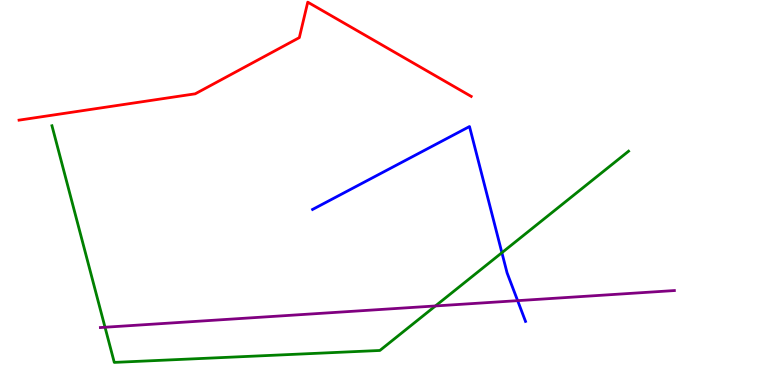[{'lines': ['blue', 'red'], 'intersections': []}, {'lines': ['green', 'red'], 'intersections': []}, {'lines': ['purple', 'red'], 'intersections': []}, {'lines': ['blue', 'green'], 'intersections': [{'x': 6.48, 'y': 3.44}]}, {'lines': ['blue', 'purple'], 'intersections': [{'x': 6.68, 'y': 2.19}]}, {'lines': ['green', 'purple'], 'intersections': [{'x': 1.36, 'y': 1.5}, {'x': 5.62, 'y': 2.05}]}]